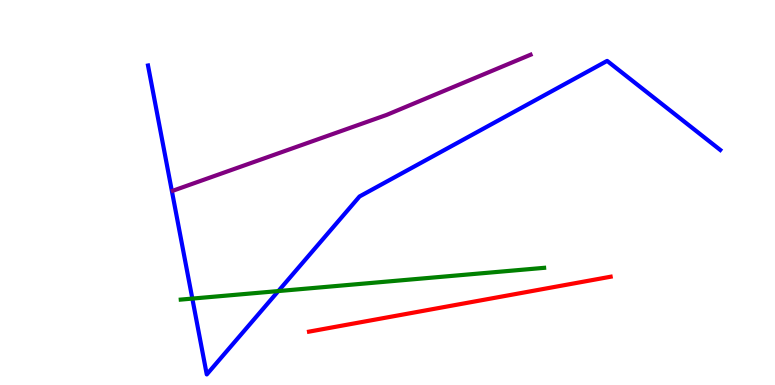[{'lines': ['blue', 'red'], 'intersections': []}, {'lines': ['green', 'red'], 'intersections': []}, {'lines': ['purple', 'red'], 'intersections': []}, {'lines': ['blue', 'green'], 'intersections': [{'x': 2.48, 'y': 2.24}, {'x': 3.59, 'y': 2.44}]}, {'lines': ['blue', 'purple'], 'intersections': []}, {'lines': ['green', 'purple'], 'intersections': []}]